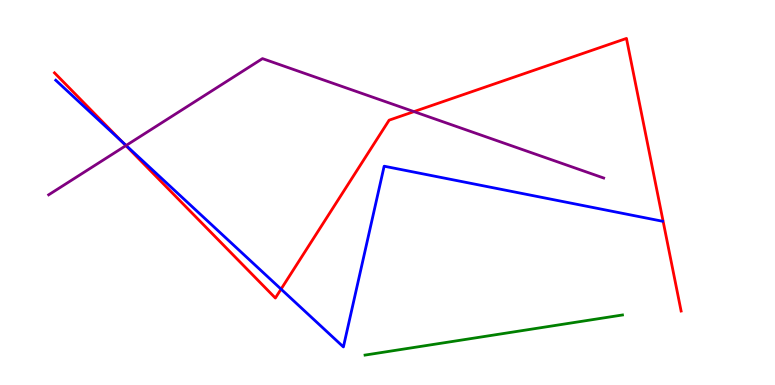[{'lines': ['blue', 'red'], 'intersections': [{'x': 1.57, 'y': 6.32}, {'x': 3.63, 'y': 2.49}]}, {'lines': ['green', 'red'], 'intersections': []}, {'lines': ['purple', 'red'], 'intersections': [{'x': 1.62, 'y': 6.22}, {'x': 5.34, 'y': 7.1}]}, {'lines': ['blue', 'green'], 'intersections': []}, {'lines': ['blue', 'purple'], 'intersections': [{'x': 1.63, 'y': 6.22}]}, {'lines': ['green', 'purple'], 'intersections': []}]